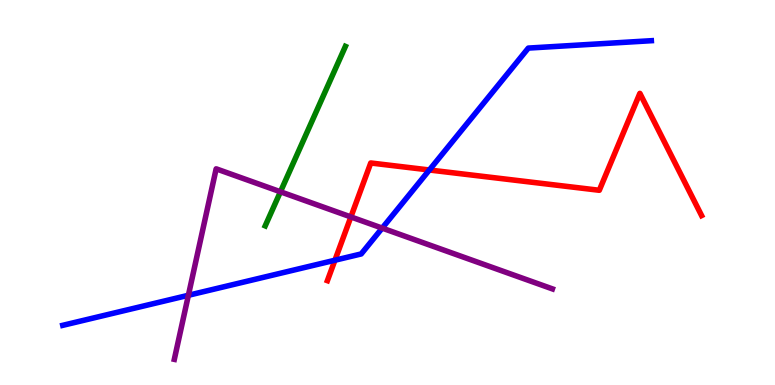[{'lines': ['blue', 'red'], 'intersections': [{'x': 4.32, 'y': 3.24}, {'x': 5.54, 'y': 5.58}]}, {'lines': ['green', 'red'], 'intersections': []}, {'lines': ['purple', 'red'], 'intersections': [{'x': 4.53, 'y': 4.37}]}, {'lines': ['blue', 'green'], 'intersections': []}, {'lines': ['blue', 'purple'], 'intersections': [{'x': 2.43, 'y': 2.33}, {'x': 4.93, 'y': 4.08}]}, {'lines': ['green', 'purple'], 'intersections': [{'x': 3.62, 'y': 5.02}]}]